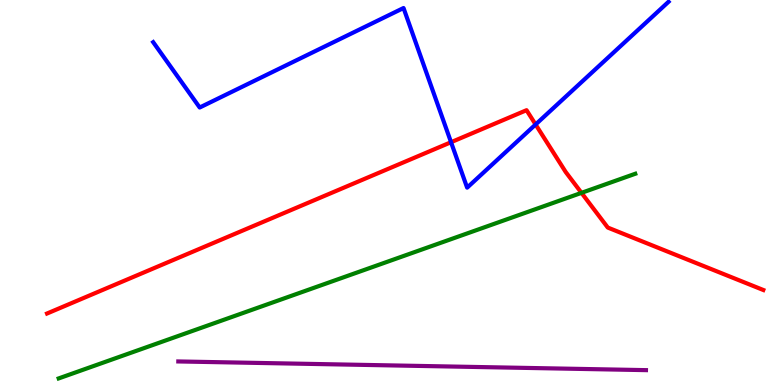[{'lines': ['blue', 'red'], 'intersections': [{'x': 5.82, 'y': 6.31}, {'x': 6.91, 'y': 6.77}]}, {'lines': ['green', 'red'], 'intersections': [{'x': 7.5, 'y': 4.99}]}, {'lines': ['purple', 'red'], 'intersections': []}, {'lines': ['blue', 'green'], 'intersections': []}, {'lines': ['blue', 'purple'], 'intersections': []}, {'lines': ['green', 'purple'], 'intersections': []}]